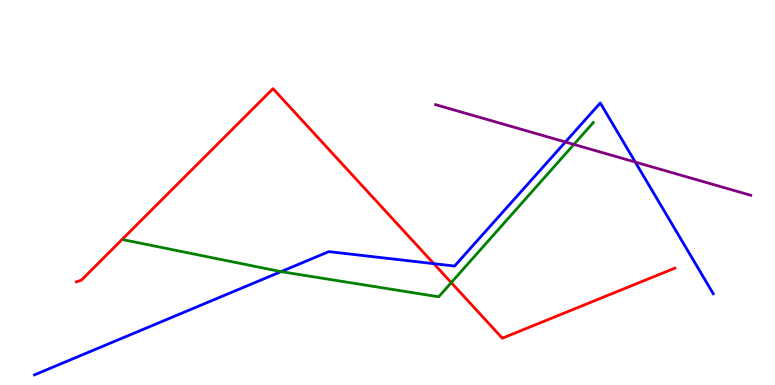[{'lines': ['blue', 'red'], 'intersections': [{'x': 5.6, 'y': 3.15}]}, {'lines': ['green', 'red'], 'intersections': [{'x': 5.82, 'y': 2.66}]}, {'lines': ['purple', 'red'], 'intersections': []}, {'lines': ['blue', 'green'], 'intersections': [{'x': 3.63, 'y': 2.94}]}, {'lines': ['blue', 'purple'], 'intersections': [{'x': 7.3, 'y': 6.31}, {'x': 8.2, 'y': 5.79}]}, {'lines': ['green', 'purple'], 'intersections': [{'x': 7.4, 'y': 6.25}]}]